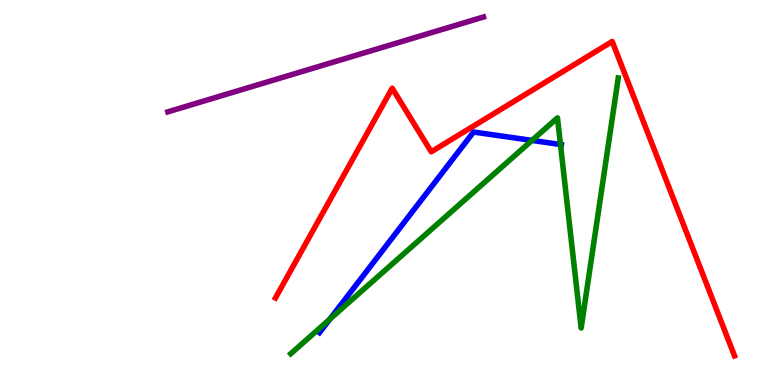[{'lines': ['blue', 'red'], 'intersections': []}, {'lines': ['green', 'red'], 'intersections': []}, {'lines': ['purple', 'red'], 'intersections': []}, {'lines': ['blue', 'green'], 'intersections': [{'x': 4.26, 'y': 1.71}, {'x': 6.86, 'y': 6.35}, {'x': 7.23, 'y': 6.25}]}, {'lines': ['blue', 'purple'], 'intersections': []}, {'lines': ['green', 'purple'], 'intersections': []}]